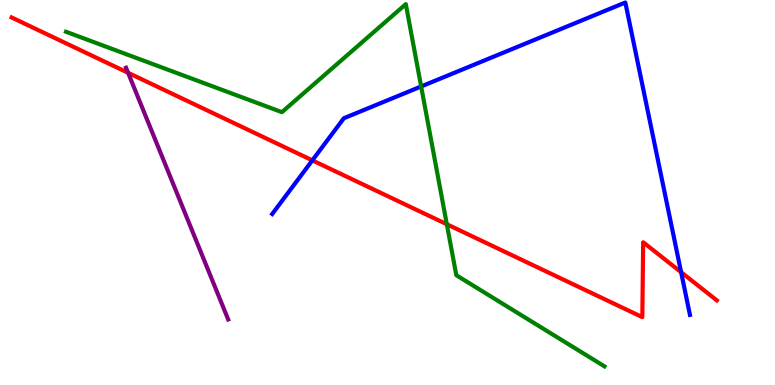[{'lines': ['blue', 'red'], 'intersections': [{'x': 4.03, 'y': 5.83}, {'x': 8.79, 'y': 2.93}]}, {'lines': ['green', 'red'], 'intersections': [{'x': 5.77, 'y': 4.18}]}, {'lines': ['purple', 'red'], 'intersections': [{'x': 1.65, 'y': 8.11}]}, {'lines': ['blue', 'green'], 'intersections': [{'x': 5.43, 'y': 7.75}]}, {'lines': ['blue', 'purple'], 'intersections': []}, {'lines': ['green', 'purple'], 'intersections': []}]